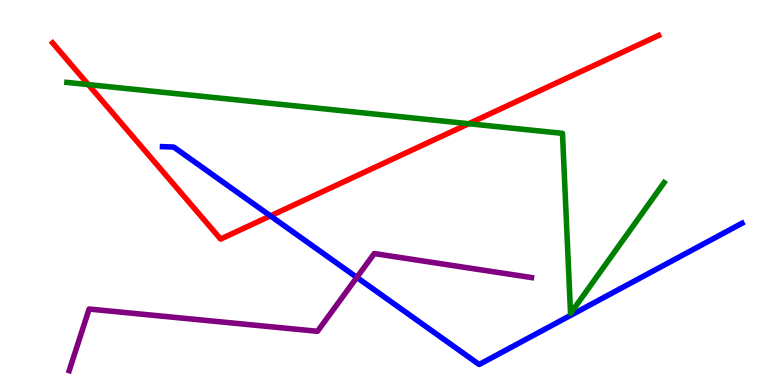[{'lines': ['blue', 'red'], 'intersections': [{'x': 3.49, 'y': 4.39}]}, {'lines': ['green', 'red'], 'intersections': [{'x': 1.14, 'y': 7.8}, {'x': 6.05, 'y': 6.79}]}, {'lines': ['purple', 'red'], 'intersections': []}, {'lines': ['blue', 'green'], 'intersections': []}, {'lines': ['blue', 'purple'], 'intersections': [{'x': 4.6, 'y': 2.79}]}, {'lines': ['green', 'purple'], 'intersections': []}]